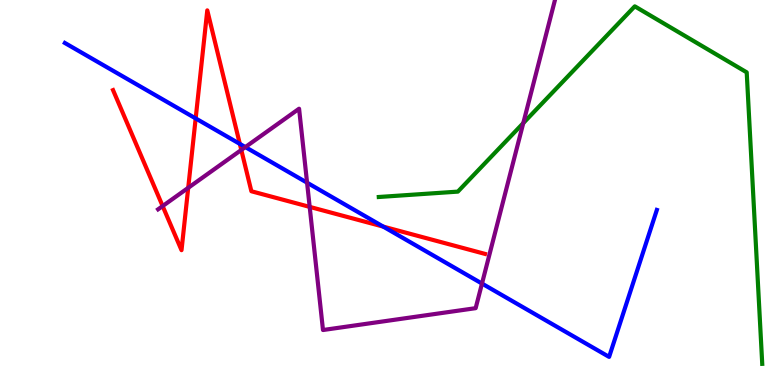[{'lines': ['blue', 'red'], 'intersections': [{'x': 2.52, 'y': 6.92}, {'x': 3.09, 'y': 6.26}, {'x': 4.94, 'y': 4.11}]}, {'lines': ['green', 'red'], 'intersections': []}, {'lines': ['purple', 'red'], 'intersections': [{'x': 2.1, 'y': 4.65}, {'x': 2.43, 'y': 5.12}, {'x': 3.11, 'y': 6.11}, {'x': 4.0, 'y': 4.63}]}, {'lines': ['blue', 'green'], 'intersections': []}, {'lines': ['blue', 'purple'], 'intersections': [{'x': 3.17, 'y': 6.18}, {'x': 3.96, 'y': 5.26}, {'x': 6.22, 'y': 2.63}]}, {'lines': ['green', 'purple'], 'intersections': [{'x': 6.75, 'y': 6.8}]}]